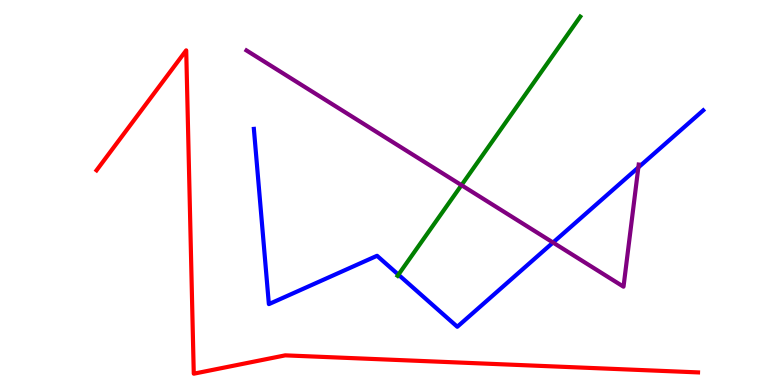[{'lines': ['blue', 'red'], 'intersections': []}, {'lines': ['green', 'red'], 'intersections': []}, {'lines': ['purple', 'red'], 'intersections': []}, {'lines': ['blue', 'green'], 'intersections': [{'x': 5.14, 'y': 2.87}]}, {'lines': ['blue', 'purple'], 'intersections': [{'x': 7.14, 'y': 3.7}, {'x': 8.24, 'y': 5.65}]}, {'lines': ['green', 'purple'], 'intersections': [{'x': 5.95, 'y': 5.19}]}]